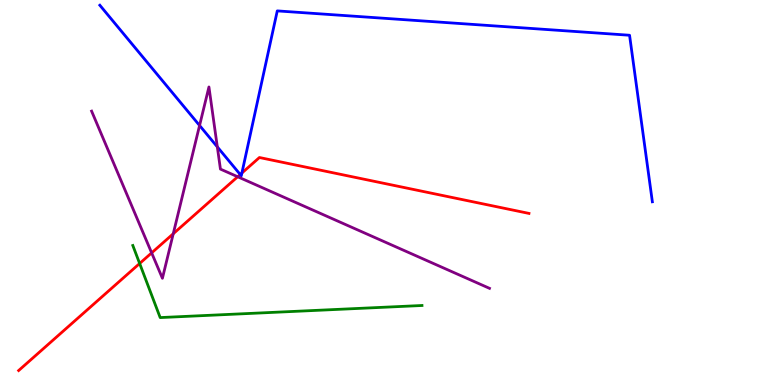[{'lines': ['blue', 'red'], 'intersections': [{'x': 3.1, 'y': 5.47}, {'x': 3.12, 'y': 5.51}]}, {'lines': ['green', 'red'], 'intersections': [{'x': 1.8, 'y': 3.16}]}, {'lines': ['purple', 'red'], 'intersections': [{'x': 1.96, 'y': 3.43}, {'x': 2.24, 'y': 3.93}, {'x': 3.07, 'y': 5.41}]}, {'lines': ['blue', 'green'], 'intersections': []}, {'lines': ['blue', 'purple'], 'intersections': [{'x': 2.58, 'y': 6.74}, {'x': 2.8, 'y': 6.18}]}, {'lines': ['green', 'purple'], 'intersections': []}]